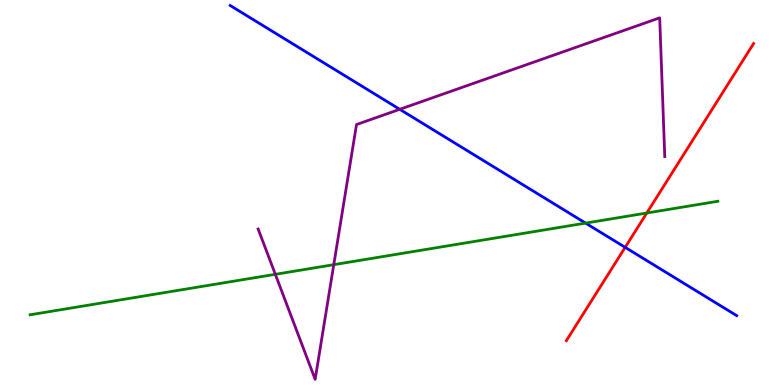[{'lines': ['blue', 'red'], 'intersections': [{'x': 8.07, 'y': 3.58}]}, {'lines': ['green', 'red'], 'intersections': [{'x': 8.35, 'y': 4.47}]}, {'lines': ['purple', 'red'], 'intersections': []}, {'lines': ['blue', 'green'], 'intersections': [{'x': 7.56, 'y': 4.2}]}, {'lines': ['blue', 'purple'], 'intersections': [{'x': 5.16, 'y': 7.16}]}, {'lines': ['green', 'purple'], 'intersections': [{'x': 3.55, 'y': 2.87}, {'x': 4.31, 'y': 3.13}]}]